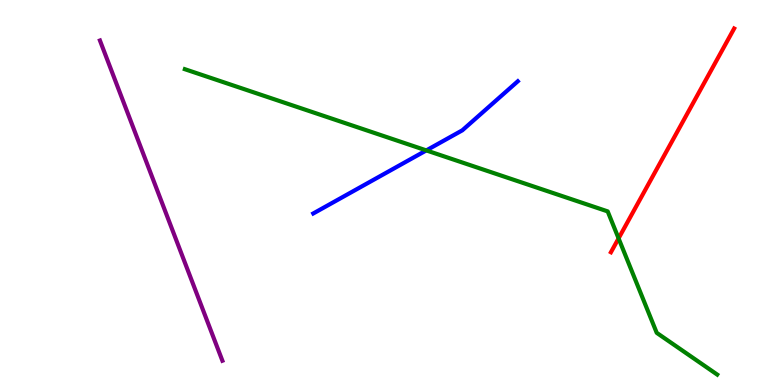[{'lines': ['blue', 'red'], 'intersections': []}, {'lines': ['green', 'red'], 'intersections': [{'x': 7.98, 'y': 3.81}]}, {'lines': ['purple', 'red'], 'intersections': []}, {'lines': ['blue', 'green'], 'intersections': [{'x': 5.5, 'y': 6.09}]}, {'lines': ['blue', 'purple'], 'intersections': []}, {'lines': ['green', 'purple'], 'intersections': []}]